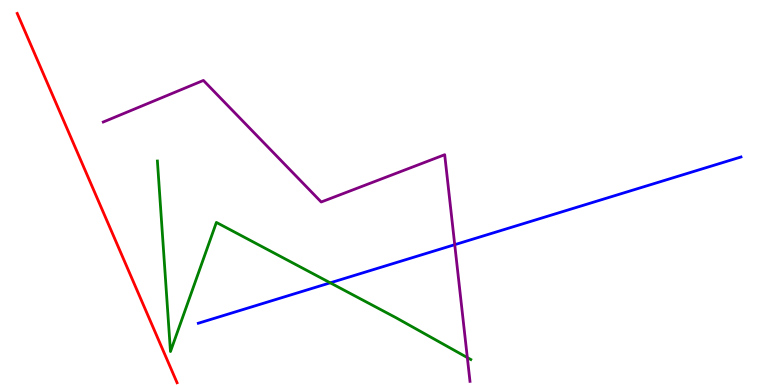[{'lines': ['blue', 'red'], 'intersections': []}, {'lines': ['green', 'red'], 'intersections': []}, {'lines': ['purple', 'red'], 'intersections': []}, {'lines': ['blue', 'green'], 'intersections': [{'x': 4.26, 'y': 2.65}]}, {'lines': ['blue', 'purple'], 'intersections': [{'x': 5.87, 'y': 3.64}]}, {'lines': ['green', 'purple'], 'intersections': [{'x': 6.03, 'y': 0.712}]}]